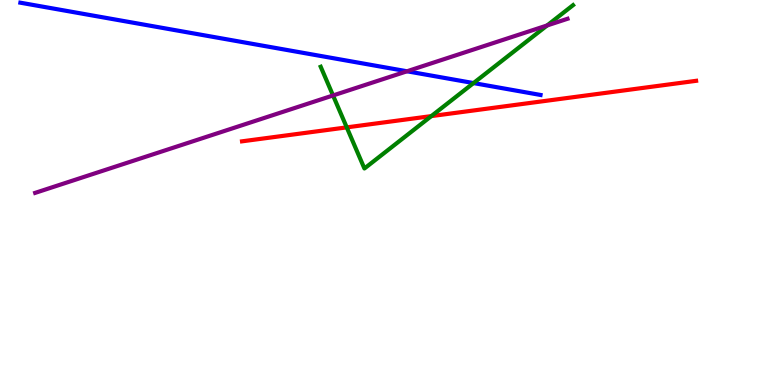[{'lines': ['blue', 'red'], 'intersections': []}, {'lines': ['green', 'red'], 'intersections': [{'x': 4.47, 'y': 6.69}, {'x': 5.57, 'y': 6.98}]}, {'lines': ['purple', 'red'], 'intersections': []}, {'lines': ['blue', 'green'], 'intersections': [{'x': 6.11, 'y': 7.84}]}, {'lines': ['blue', 'purple'], 'intersections': [{'x': 5.25, 'y': 8.15}]}, {'lines': ['green', 'purple'], 'intersections': [{'x': 4.3, 'y': 7.52}, {'x': 7.06, 'y': 9.34}]}]